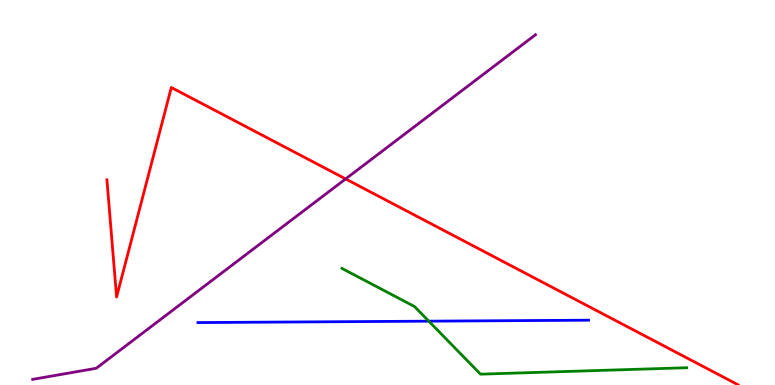[{'lines': ['blue', 'red'], 'intersections': []}, {'lines': ['green', 'red'], 'intersections': []}, {'lines': ['purple', 'red'], 'intersections': [{'x': 4.46, 'y': 5.35}]}, {'lines': ['blue', 'green'], 'intersections': [{'x': 5.53, 'y': 1.66}]}, {'lines': ['blue', 'purple'], 'intersections': []}, {'lines': ['green', 'purple'], 'intersections': []}]